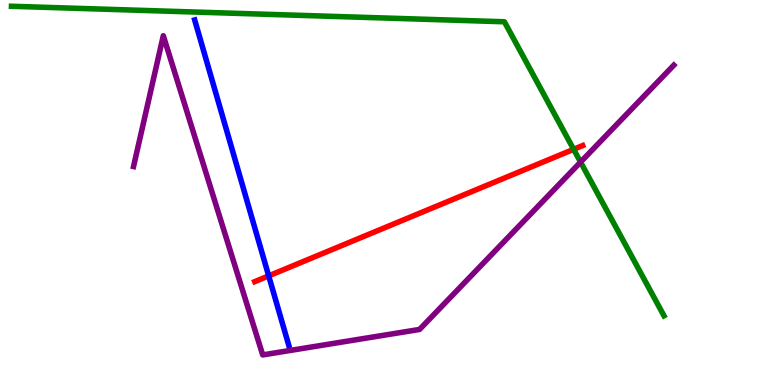[{'lines': ['blue', 'red'], 'intersections': [{'x': 3.47, 'y': 2.83}]}, {'lines': ['green', 'red'], 'intersections': [{'x': 7.4, 'y': 6.12}]}, {'lines': ['purple', 'red'], 'intersections': []}, {'lines': ['blue', 'green'], 'intersections': []}, {'lines': ['blue', 'purple'], 'intersections': []}, {'lines': ['green', 'purple'], 'intersections': [{'x': 7.49, 'y': 5.79}]}]